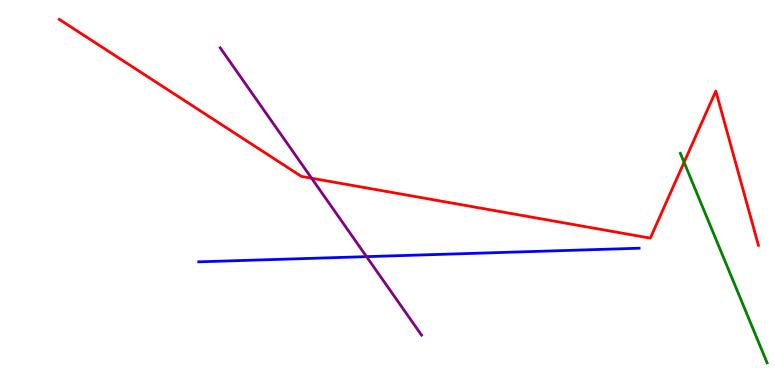[{'lines': ['blue', 'red'], 'intersections': []}, {'lines': ['green', 'red'], 'intersections': [{'x': 8.83, 'y': 5.78}]}, {'lines': ['purple', 'red'], 'intersections': [{'x': 4.02, 'y': 5.37}]}, {'lines': ['blue', 'green'], 'intersections': []}, {'lines': ['blue', 'purple'], 'intersections': [{'x': 4.73, 'y': 3.33}]}, {'lines': ['green', 'purple'], 'intersections': []}]